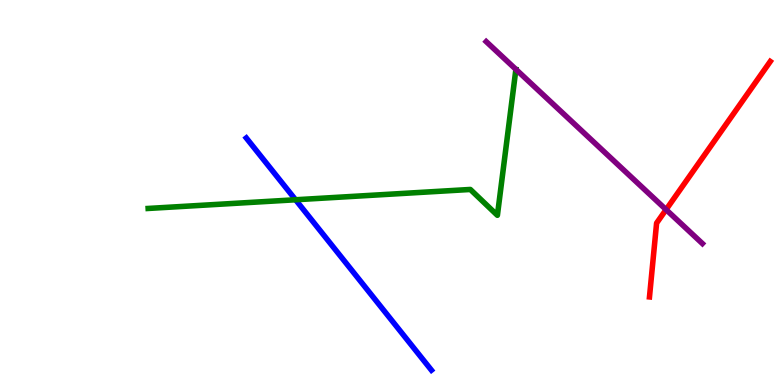[{'lines': ['blue', 'red'], 'intersections': []}, {'lines': ['green', 'red'], 'intersections': []}, {'lines': ['purple', 'red'], 'intersections': [{'x': 8.59, 'y': 4.56}]}, {'lines': ['blue', 'green'], 'intersections': [{'x': 3.81, 'y': 4.81}]}, {'lines': ['blue', 'purple'], 'intersections': []}, {'lines': ['green', 'purple'], 'intersections': []}]